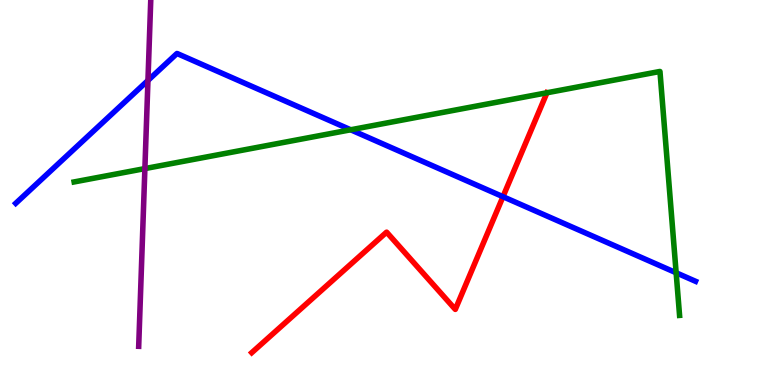[{'lines': ['blue', 'red'], 'intersections': [{'x': 6.49, 'y': 4.89}]}, {'lines': ['green', 'red'], 'intersections': [{'x': 7.06, 'y': 7.59}]}, {'lines': ['purple', 'red'], 'intersections': []}, {'lines': ['blue', 'green'], 'intersections': [{'x': 4.52, 'y': 6.63}, {'x': 8.72, 'y': 2.92}]}, {'lines': ['blue', 'purple'], 'intersections': [{'x': 1.91, 'y': 7.91}]}, {'lines': ['green', 'purple'], 'intersections': [{'x': 1.87, 'y': 5.62}]}]